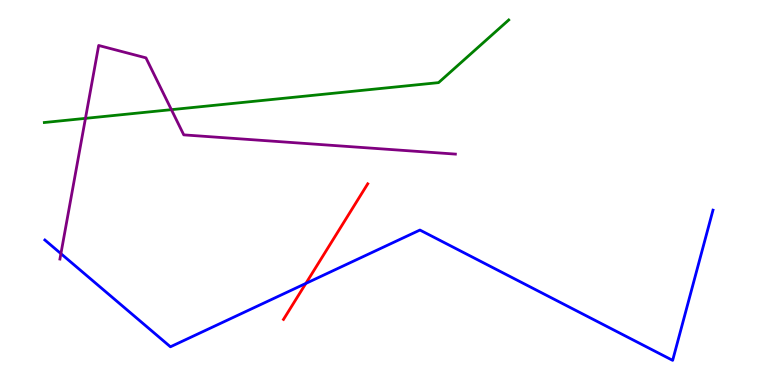[{'lines': ['blue', 'red'], 'intersections': [{'x': 3.95, 'y': 2.64}]}, {'lines': ['green', 'red'], 'intersections': []}, {'lines': ['purple', 'red'], 'intersections': []}, {'lines': ['blue', 'green'], 'intersections': []}, {'lines': ['blue', 'purple'], 'intersections': [{'x': 0.786, 'y': 3.41}]}, {'lines': ['green', 'purple'], 'intersections': [{'x': 1.1, 'y': 6.93}, {'x': 2.21, 'y': 7.15}]}]